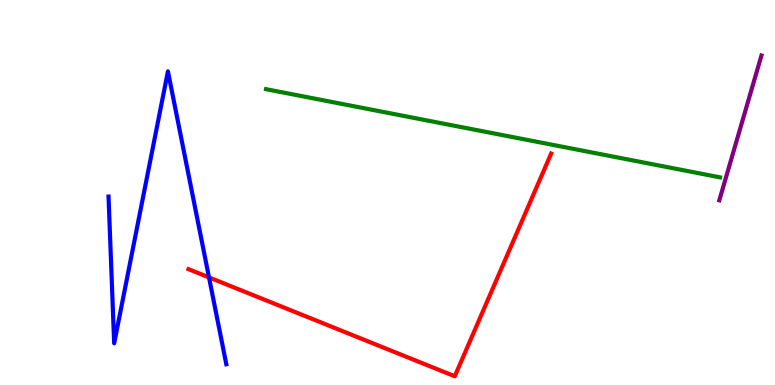[{'lines': ['blue', 'red'], 'intersections': [{'x': 2.7, 'y': 2.79}]}, {'lines': ['green', 'red'], 'intersections': []}, {'lines': ['purple', 'red'], 'intersections': []}, {'lines': ['blue', 'green'], 'intersections': []}, {'lines': ['blue', 'purple'], 'intersections': []}, {'lines': ['green', 'purple'], 'intersections': []}]